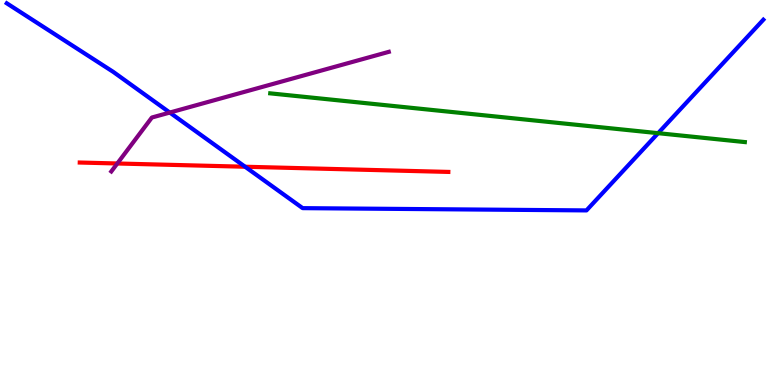[{'lines': ['blue', 'red'], 'intersections': [{'x': 3.16, 'y': 5.67}]}, {'lines': ['green', 'red'], 'intersections': []}, {'lines': ['purple', 'red'], 'intersections': [{'x': 1.51, 'y': 5.75}]}, {'lines': ['blue', 'green'], 'intersections': [{'x': 8.49, 'y': 6.54}]}, {'lines': ['blue', 'purple'], 'intersections': [{'x': 2.19, 'y': 7.08}]}, {'lines': ['green', 'purple'], 'intersections': []}]